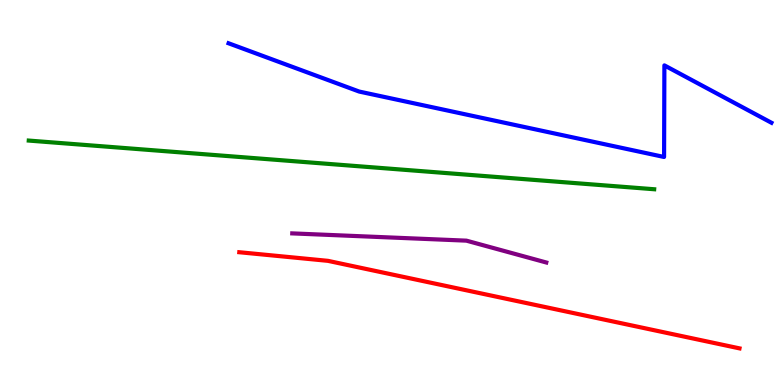[{'lines': ['blue', 'red'], 'intersections': []}, {'lines': ['green', 'red'], 'intersections': []}, {'lines': ['purple', 'red'], 'intersections': []}, {'lines': ['blue', 'green'], 'intersections': []}, {'lines': ['blue', 'purple'], 'intersections': []}, {'lines': ['green', 'purple'], 'intersections': []}]